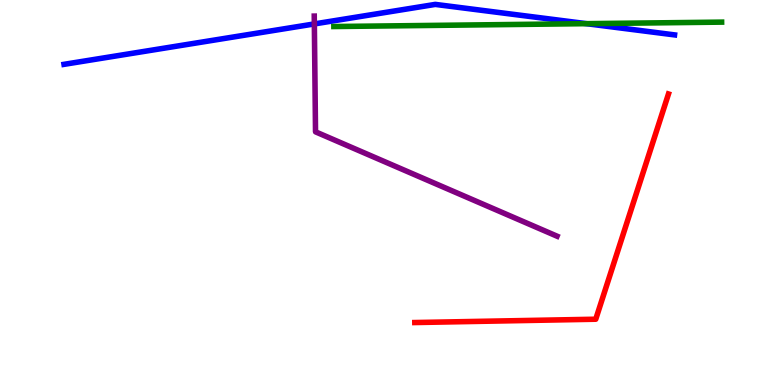[{'lines': ['blue', 'red'], 'intersections': []}, {'lines': ['green', 'red'], 'intersections': []}, {'lines': ['purple', 'red'], 'intersections': []}, {'lines': ['blue', 'green'], 'intersections': [{'x': 7.57, 'y': 9.39}]}, {'lines': ['blue', 'purple'], 'intersections': [{'x': 4.06, 'y': 9.38}]}, {'lines': ['green', 'purple'], 'intersections': []}]